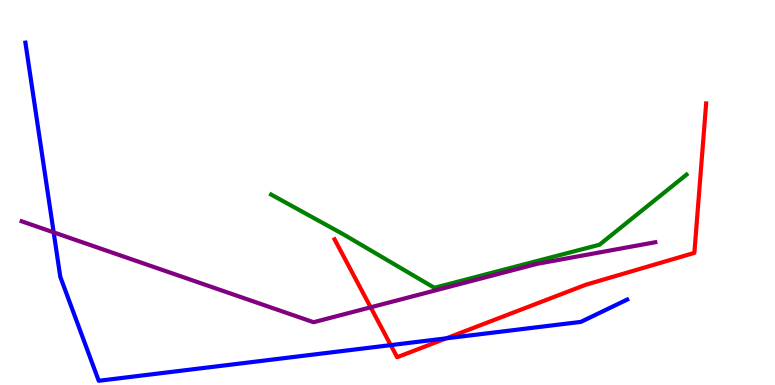[{'lines': ['blue', 'red'], 'intersections': [{'x': 5.04, 'y': 1.04}, {'x': 5.76, 'y': 1.21}]}, {'lines': ['green', 'red'], 'intersections': []}, {'lines': ['purple', 'red'], 'intersections': [{'x': 4.78, 'y': 2.02}]}, {'lines': ['blue', 'green'], 'intersections': []}, {'lines': ['blue', 'purple'], 'intersections': [{'x': 0.692, 'y': 3.96}]}, {'lines': ['green', 'purple'], 'intersections': []}]